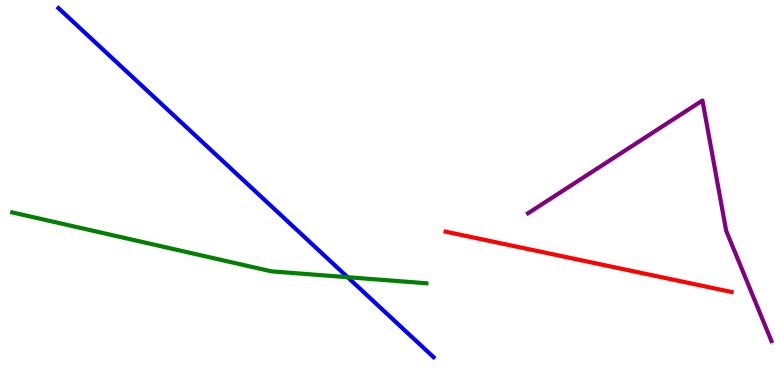[{'lines': ['blue', 'red'], 'intersections': []}, {'lines': ['green', 'red'], 'intersections': []}, {'lines': ['purple', 'red'], 'intersections': []}, {'lines': ['blue', 'green'], 'intersections': [{'x': 4.49, 'y': 2.8}]}, {'lines': ['blue', 'purple'], 'intersections': []}, {'lines': ['green', 'purple'], 'intersections': []}]